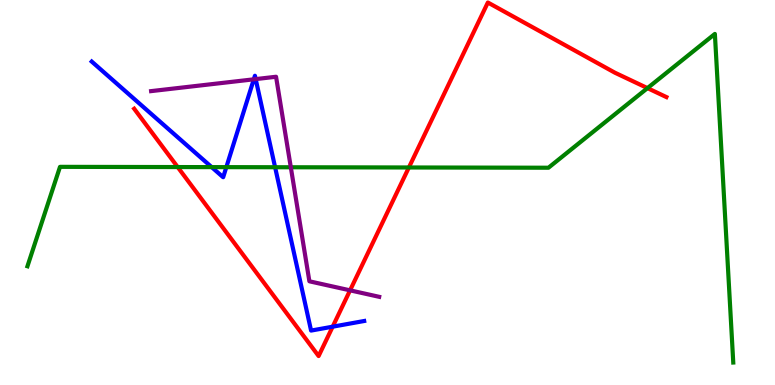[{'lines': ['blue', 'red'], 'intersections': [{'x': 4.29, 'y': 1.51}]}, {'lines': ['green', 'red'], 'intersections': [{'x': 2.29, 'y': 5.66}, {'x': 5.28, 'y': 5.65}, {'x': 8.35, 'y': 7.71}]}, {'lines': ['purple', 'red'], 'intersections': [{'x': 4.52, 'y': 2.46}]}, {'lines': ['blue', 'green'], 'intersections': [{'x': 2.73, 'y': 5.66}, {'x': 2.92, 'y': 5.66}, {'x': 3.55, 'y': 5.66}]}, {'lines': ['blue', 'purple'], 'intersections': [{'x': 3.28, 'y': 7.94}, {'x': 3.3, 'y': 7.95}]}, {'lines': ['green', 'purple'], 'intersections': [{'x': 3.75, 'y': 5.66}]}]